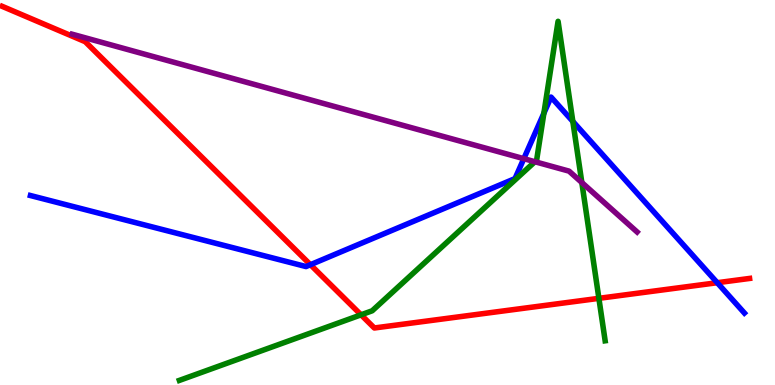[{'lines': ['blue', 'red'], 'intersections': [{'x': 4.01, 'y': 3.12}, {'x': 9.25, 'y': 2.66}]}, {'lines': ['green', 'red'], 'intersections': [{'x': 4.66, 'y': 1.82}, {'x': 7.73, 'y': 2.25}]}, {'lines': ['purple', 'red'], 'intersections': []}, {'lines': ['blue', 'green'], 'intersections': [{'x': 7.02, 'y': 7.06}, {'x': 7.39, 'y': 6.85}]}, {'lines': ['blue', 'purple'], 'intersections': [{'x': 6.76, 'y': 5.88}]}, {'lines': ['green', 'purple'], 'intersections': [{'x': 6.9, 'y': 5.8}, {'x': 7.51, 'y': 5.26}]}]